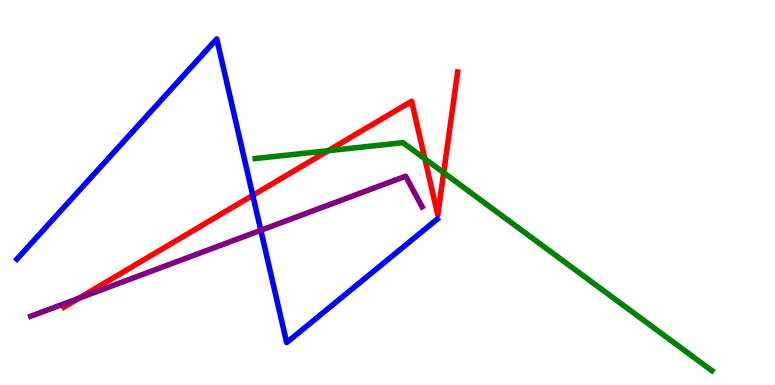[{'lines': ['blue', 'red'], 'intersections': [{'x': 3.26, 'y': 4.93}]}, {'lines': ['green', 'red'], 'intersections': [{'x': 4.23, 'y': 6.09}, {'x': 5.48, 'y': 5.87}, {'x': 5.72, 'y': 5.51}]}, {'lines': ['purple', 'red'], 'intersections': [{'x': 1.02, 'y': 2.25}]}, {'lines': ['blue', 'green'], 'intersections': []}, {'lines': ['blue', 'purple'], 'intersections': [{'x': 3.37, 'y': 4.02}]}, {'lines': ['green', 'purple'], 'intersections': []}]